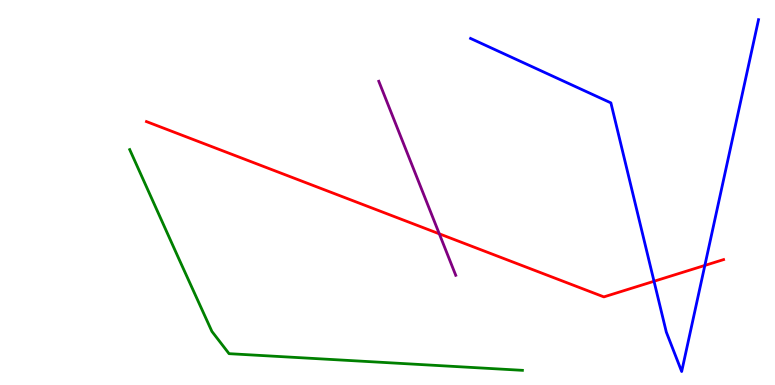[{'lines': ['blue', 'red'], 'intersections': [{'x': 8.44, 'y': 2.69}, {'x': 9.09, 'y': 3.11}]}, {'lines': ['green', 'red'], 'intersections': []}, {'lines': ['purple', 'red'], 'intersections': [{'x': 5.67, 'y': 3.93}]}, {'lines': ['blue', 'green'], 'intersections': []}, {'lines': ['blue', 'purple'], 'intersections': []}, {'lines': ['green', 'purple'], 'intersections': []}]